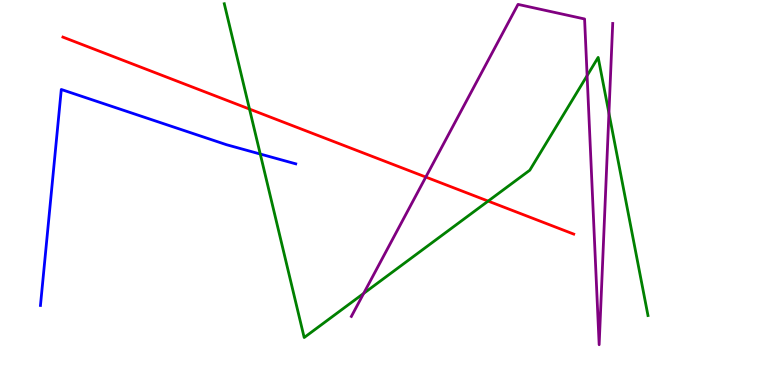[{'lines': ['blue', 'red'], 'intersections': []}, {'lines': ['green', 'red'], 'intersections': [{'x': 3.22, 'y': 7.17}, {'x': 6.3, 'y': 4.78}]}, {'lines': ['purple', 'red'], 'intersections': [{'x': 5.49, 'y': 5.4}]}, {'lines': ['blue', 'green'], 'intersections': [{'x': 3.36, 'y': 6.0}]}, {'lines': ['blue', 'purple'], 'intersections': []}, {'lines': ['green', 'purple'], 'intersections': [{'x': 4.69, 'y': 2.38}, {'x': 7.58, 'y': 8.04}, {'x': 7.86, 'y': 7.06}]}]